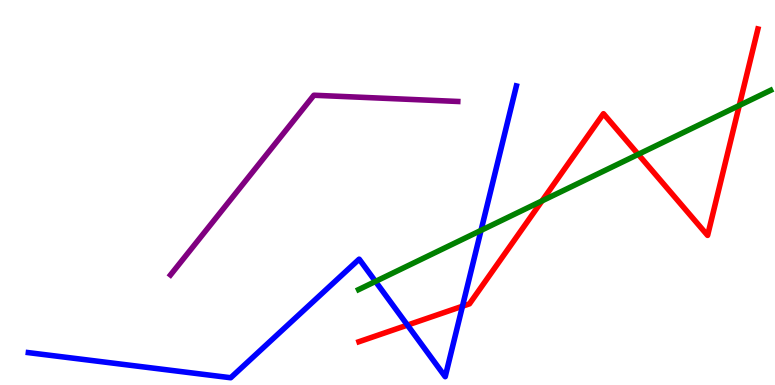[{'lines': ['blue', 'red'], 'intersections': [{'x': 5.26, 'y': 1.56}, {'x': 5.97, 'y': 2.05}]}, {'lines': ['green', 'red'], 'intersections': [{'x': 6.99, 'y': 4.78}, {'x': 8.24, 'y': 5.99}, {'x': 9.54, 'y': 7.26}]}, {'lines': ['purple', 'red'], 'intersections': []}, {'lines': ['blue', 'green'], 'intersections': [{'x': 4.85, 'y': 2.69}, {'x': 6.21, 'y': 4.02}]}, {'lines': ['blue', 'purple'], 'intersections': []}, {'lines': ['green', 'purple'], 'intersections': []}]